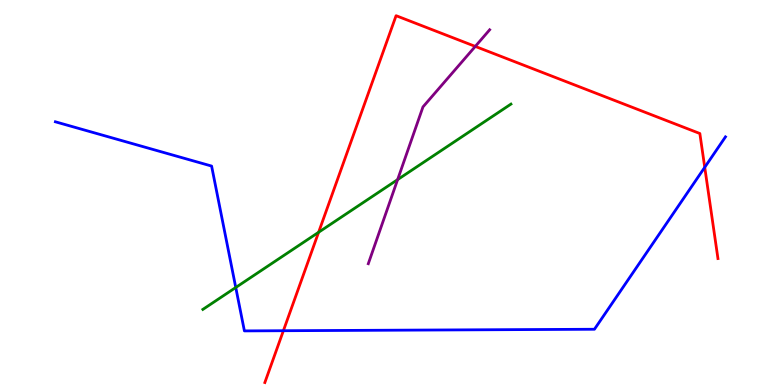[{'lines': ['blue', 'red'], 'intersections': [{'x': 3.66, 'y': 1.41}, {'x': 9.09, 'y': 5.65}]}, {'lines': ['green', 'red'], 'intersections': [{'x': 4.11, 'y': 3.97}]}, {'lines': ['purple', 'red'], 'intersections': [{'x': 6.13, 'y': 8.79}]}, {'lines': ['blue', 'green'], 'intersections': [{'x': 3.04, 'y': 2.53}]}, {'lines': ['blue', 'purple'], 'intersections': []}, {'lines': ['green', 'purple'], 'intersections': [{'x': 5.13, 'y': 5.33}]}]